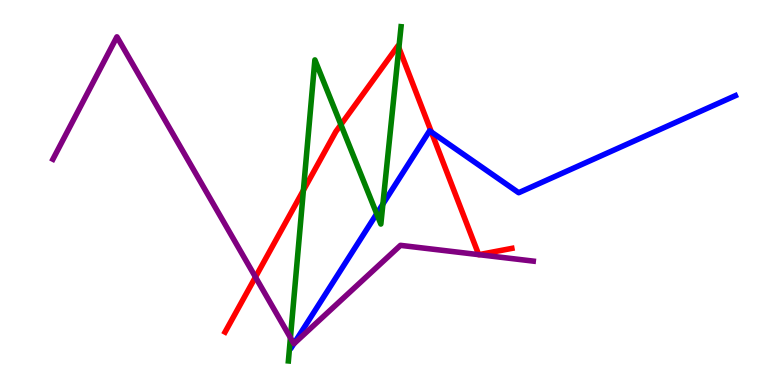[{'lines': ['blue', 'red'], 'intersections': [{'x': 5.57, 'y': 6.57}]}, {'lines': ['green', 'red'], 'intersections': [{'x': 3.91, 'y': 5.06}, {'x': 4.4, 'y': 6.76}, {'x': 5.15, 'y': 8.76}]}, {'lines': ['purple', 'red'], 'intersections': [{'x': 3.3, 'y': 2.8}, {'x': 6.18, 'y': 3.39}, {'x': 6.18, 'y': 3.39}]}, {'lines': ['blue', 'green'], 'intersections': [{'x': 4.86, 'y': 4.45}, {'x': 4.94, 'y': 4.7}]}, {'lines': ['blue', 'purple'], 'intersections': [{'x': 3.79, 'y': 1.07}]}, {'lines': ['green', 'purple'], 'intersections': [{'x': 3.75, 'y': 1.23}]}]